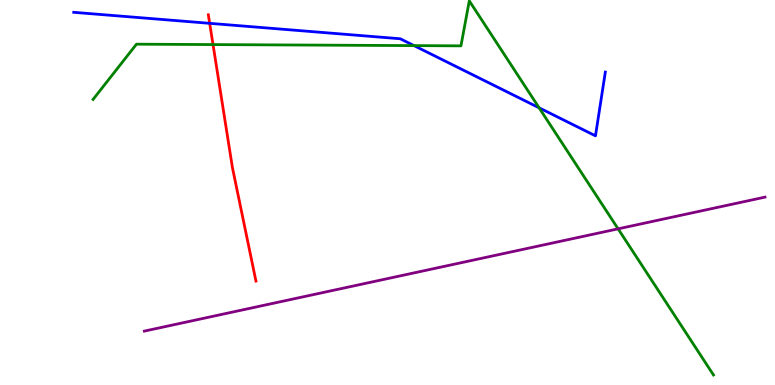[{'lines': ['blue', 'red'], 'intersections': [{'x': 2.71, 'y': 9.39}]}, {'lines': ['green', 'red'], 'intersections': [{'x': 2.75, 'y': 8.84}]}, {'lines': ['purple', 'red'], 'intersections': []}, {'lines': ['blue', 'green'], 'intersections': [{'x': 5.34, 'y': 8.82}, {'x': 6.96, 'y': 7.2}]}, {'lines': ['blue', 'purple'], 'intersections': []}, {'lines': ['green', 'purple'], 'intersections': [{'x': 7.98, 'y': 4.06}]}]